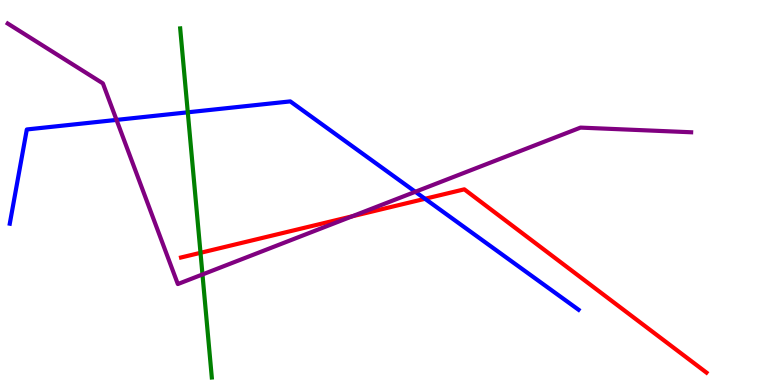[{'lines': ['blue', 'red'], 'intersections': [{'x': 5.48, 'y': 4.84}]}, {'lines': ['green', 'red'], 'intersections': [{'x': 2.59, 'y': 3.43}]}, {'lines': ['purple', 'red'], 'intersections': [{'x': 4.54, 'y': 4.38}]}, {'lines': ['blue', 'green'], 'intersections': [{'x': 2.42, 'y': 7.08}]}, {'lines': ['blue', 'purple'], 'intersections': [{'x': 1.5, 'y': 6.89}, {'x': 5.36, 'y': 5.02}]}, {'lines': ['green', 'purple'], 'intersections': [{'x': 2.61, 'y': 2.87}]}]